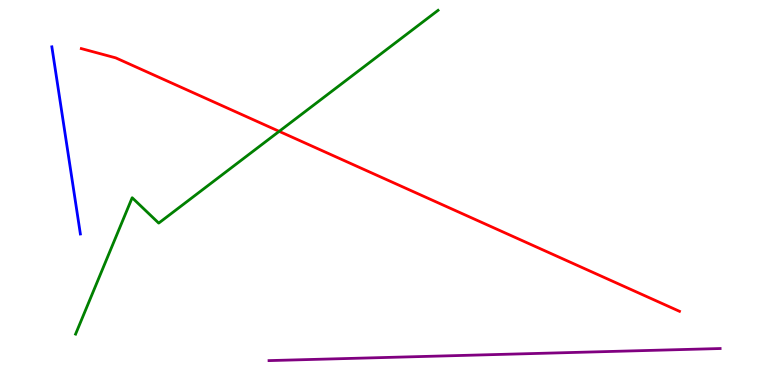[{'lines': ['blue', 'red'], 'intersections': []}, {'lines': ['green', 'red'], 'intersections': [{'x': 3.6, 'y': 6.59}]}, {'lines': ['purple', 'red'], 'intersections': []}, {'lines': ['blue', 'green'], 'intersections': []}, {'lines': ['blue', 'purple'], 'intersections': []}, {'lines': ['green', 'purple'], 'intersections': []}]